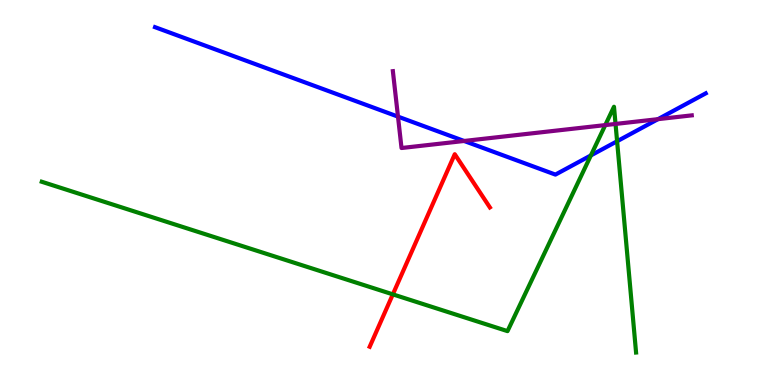[{'lines': ['blue', 'red'], 'intersections': []}, {'lines': ['green', 'red'], 'intersections': [{'x': 5.07, 'y': 2.35}]}, {'lines': ['purple', 'red'], 'intersections': []}, {'lines': ['blue', 'green'], 'intersections': [{'x': 7.62, 'y': 5.96}, {'x': 7.96, 'y': 6.33}]}, {'lines': ['blue', 'purple'], 'intersections': [{'x': 5.14, 'y': 6.97}, {'x': 5.99, 'y': 6.34}, {'x': 8.49, 'y': 6.9}]}, {'lines': ['green', 'purple'], 'intersections': [{'x': 7.81, 'y': 6.75}, {'x': 7.94, 'y': 6.78}]}]